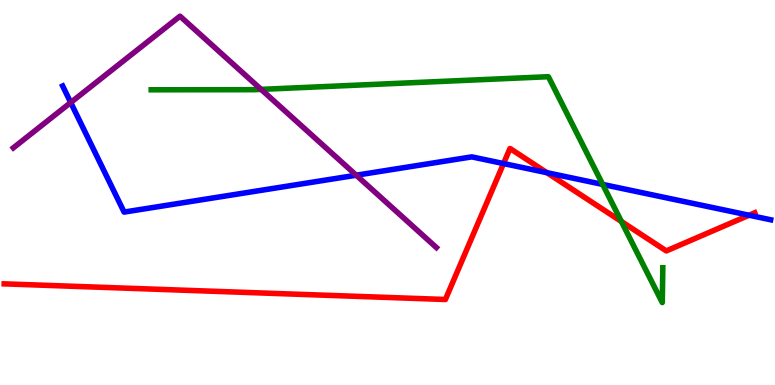[{'lines': ['blue', 'red'], 'intersections': [{'x': 6.5, 'y': 5.75}, {'x': 7.06, 'y': 5.51}, {'x': 9.67, 'y': 4.41}]}, {'lines': ['green', 'red'], 'intersections': [{'x': 8.02, 'y': 4.25}]}, {'lines': ['purple', 'red'], 'intersections': []}, {'lines': ['blue', 'green'], 'intersections': [{'x': 7.78, 'y': 5.21}]}, {'lines': ['blue', 'purple'], 'intersections': [{'x': 0.912, 'y': 7.34}, {'x': 4.6, 'y': 5.45}]}, {'lines': ['green', 'purple'], 'intersections': [{'x': 3.37, 'y': 7.68}]}]